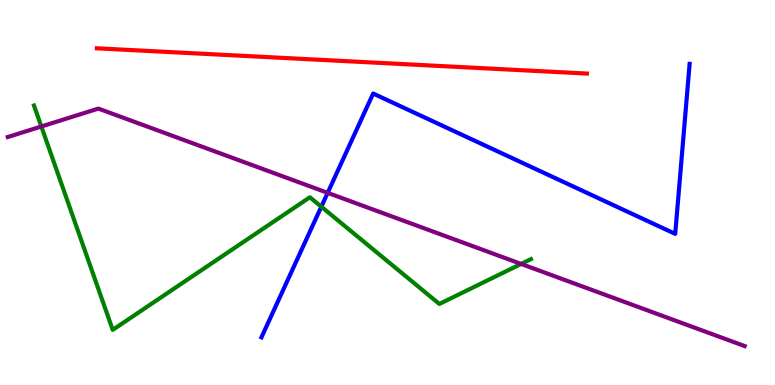[{'lines': ['blue', 'red'], 'intersections': []}, {'lines': ['green', 'red'], 'intersections': []}, {'lines': ['purple', 'red'], 'intersections': []}, {'lines': ['blue', 'green'], 'intersections': [{'x': 4.15, 'y': 4.63}]}, {'lines': ['blue', 'purple'], 'intersections': [{'x': 4.23, 'y': 4.99}]}, {'lines': ['green', 'purple'], 'intersections': [{'x': 0.533, 'y': 6.71}, {'x': 6.72, 'y': 3.14}]}]